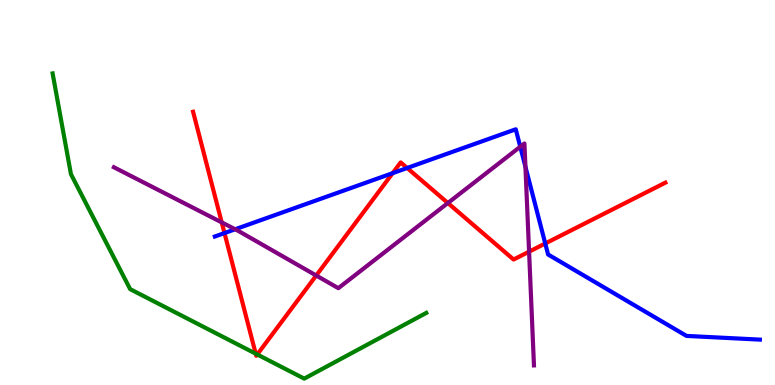[{'lines': ['blue', 'red'], 'intersections': [{'x': 2.9, 'y': 3.95}, {'x': 5.07, 'y': 5.5}, {'x': 5.25, 'y': 5.64}, {'x': 7.04, 'y': 3.68}]}, {'lines': ['green', 'red'], 'intersections': [{'x': 3.3, 'y': 0.813}, {'x': 3.32, 'y': 0.793}]}, {'lines': ['purple', 'red'], 'intersections': [{'x': 2.86, 'y': 4.22}, {'x': 4.08, 'y': 2.84}, {'x': 5.78, 'y': 4.73}, {'x': 6.83, 'y': 3.46}]}, {'lines': ['blue', 'green'], 'intersections': []}, {'lines': ['blue', 'purple'], 'intersections': [{'x': 3.03, 'y': 4.05}, {'x': 6.71, 'y': 6.19}, {'x': 6.78, 'y': 5.67}]}, {'lines': ['green', 'purple'], 'intersections': []}]